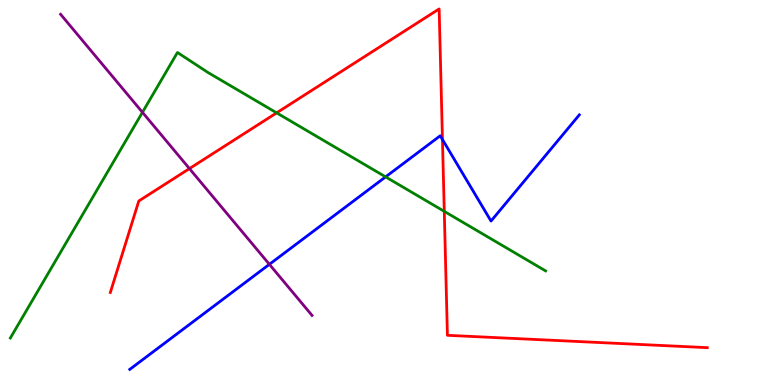[{'lines': ['blue', 'red'], 'intersections': [{'x': 5.71, 'y': 6.38}]}, {'lines': ['green', 'red'], 'intersections': [{'x': 3.57, 'y': 7.07}, {'x': 5.73, 'y': 4.51}]}, {'lines': ['purple', 'red'], 'intersections': [{'x': 2.44, 'y': 5.62}]}, {'lines': ['blue', 'green'], 'intersections': [{'x': 4.98, 'y': 5.41}]}, {'lines': ['blue', 'purple'], 'intersections': [{'x': 3.48, 'y': 3.13}]}, {'lines': ['green', 'purple'], 'intersections': [{'x': 1.84, 'y': 7.08}]}]